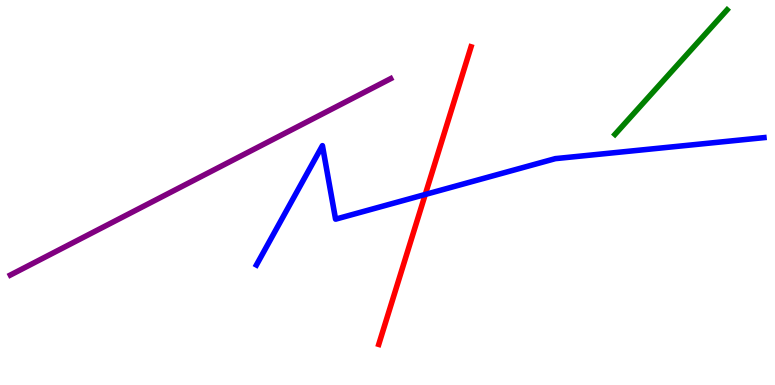[{'lines': ['blue', 'red'], 'intersections': [{'x': 5.49, 'y': 4.95}]}, {'lines': ['green', 'red'], 'intersections': []}, {'lines': ['purple', 'red'], 'intersections': []}, {'lines': ['blue', 'green'], 'intersections': []}, {'lines': ['blue', 'purple'], 'intersections': []}, {'lines': ['green', 'purple'], 'intersections': []}]